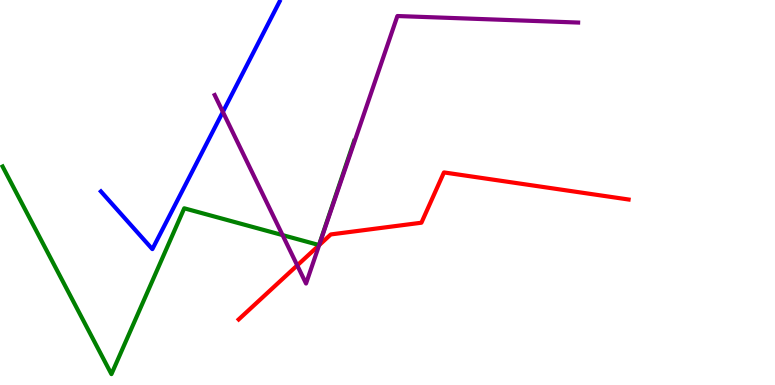[{'lines': ['blue', 'red'], 'intersections': []}, {'lines': ['green', 'red'], 'intersections': []}, {'lines': ['purple', 'red'], 'intersections': [{'x': 3.84, 'y': 3.11}, {'x': 4.12, 'y': 3.63}]}, {'lines': ['blue', 'green'], 'intersections': []}, {'lines': ['blue', 'purple'], 'intersections': [{'x': 2.88, 'y': 7.09}]}, {'lines': ['green', 'purple'], 'intersections': [{'x': 3.65, 'y': 3.89}]}]